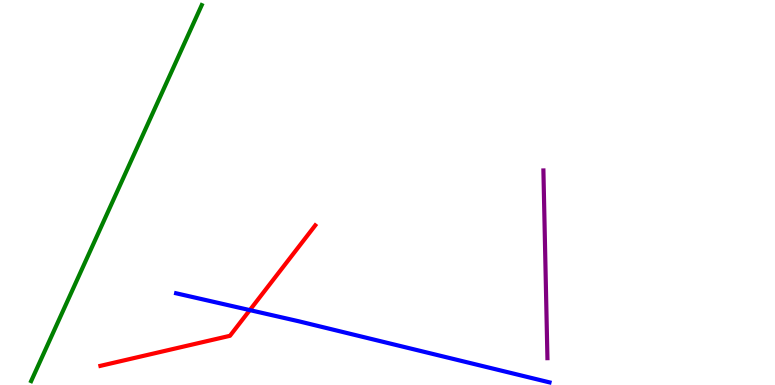[{'lines': ['blue', 'red'], 'intersections': [{'x': 3.22, 'y': 1.95}]}, {'lines': ['green', 'red'], 'intersections': []}, {'lines': ['purple', 'red'], 'intersections': []}, {'lines': ['blue', 'green'], 'intersections': []}, {'lines': ['blue', 'purple'], 'intersections': []}, {'lines': ['green', 'purple'], 'intersections': []}]